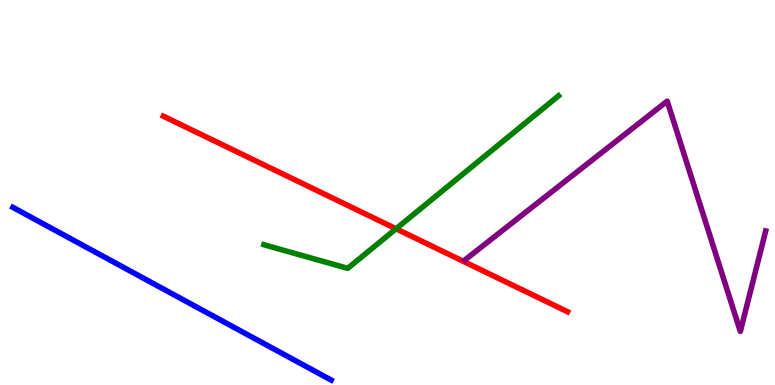[{'lines': ['blue', 'red'], 'intersections': []}, {'lines': ['green', 'red'], 'intersections': [{'x': 5.11, 'y': 4.06}]}, {'lines': ['purple', 'red'], 'intersections': []}, {'lines': ['blue', 'green'], 'intersections': []}, {'lines': ['blue', 'purple'], 'intersections': []}, {'lines': ['green', 'purple'], 'intersections': []}]